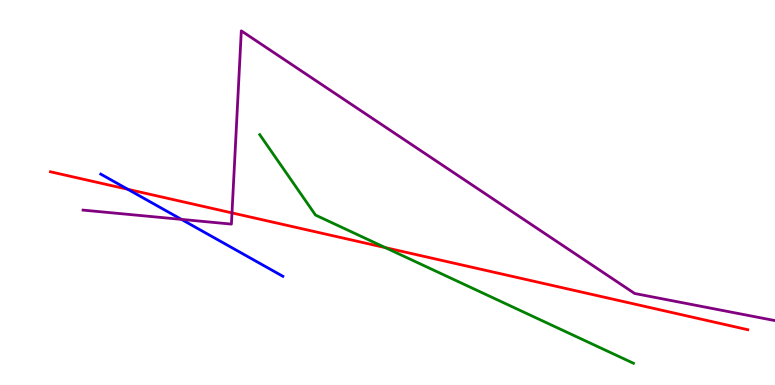[{'lines': ['blue', 'red'], 'intersections': [{'x': 1.65, 'y': 5.08}]}, {'lines': ['green', 'red'], 'intersections': [{'x': 4.97, 'y': 3.57}]}, {'lines': ['purple', 'red'], 'intersections': [{'x': 2.99, 'y': 4.47}]}, {'lines': ['blue', 'green'], 'intersections': []}, {'lines': ['blue', 'purple'], 'intersections': [{'x': 2.34, 'y': 4.3}]}, {'lines': ['green', 'purple'], 'intersections': []}]